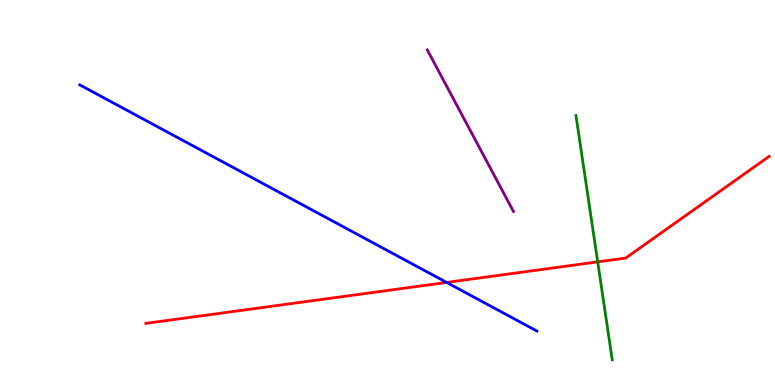[{'lines': ['blue', 'red'], 'intersections': [{'x': 5.76, 'y': 2.66}]}, {'lines': ['green', 'red'], 'intersections': [{'x': 7.71, 'y': 3.2}]}, {'lines': ['purple', 'red'], 'intersections': []}, {'lines': ['blue', 'green'], 'intersections': []}, {'lines': ['blue', 'purple'], 'intersections': []}, {'lines': ['green', 'purple'], 'intersections': []}]